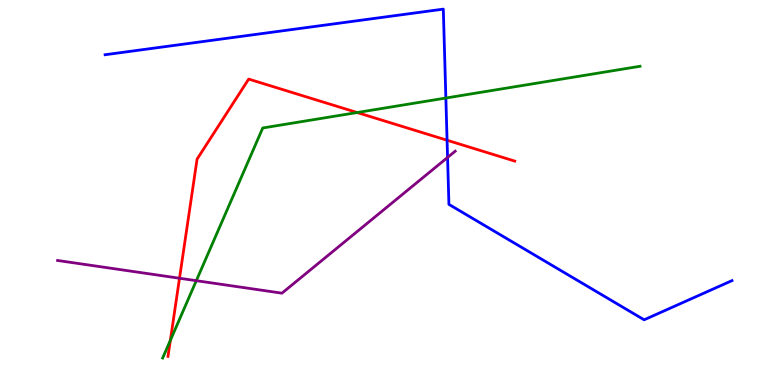[{'lines': ['blue', 'red'], 'intersections': [{'x': 5.77, 'y': 6.36}]}, {'lines': ['green', 'red'], 'intersections': [{'x': 2.2, 'y': 1.16}, {'x': 4.61, 'y': 7.08}]}, {'lines': ['purple', 'red'], 'intersections': [{'x': 2.32, 'y': 2.77}]}, {'lines': ['blue', 'green'], 'intersections': [{'x': 5.75, 'y': 7.45}]}, {'lines': ['blue', 'purple'], 'intersections': [{'x': 5.78, 'y': 5.91}]}, {'lines': ['green', 'purple'], 'intersections': [{'x': 2.53, 'y': 2.71}]}]